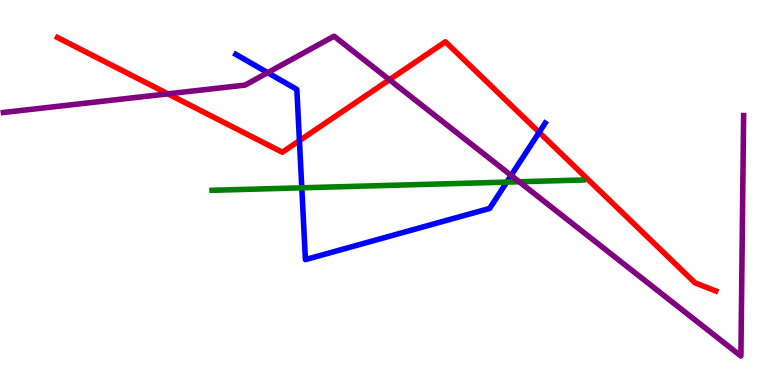[{'lines': ['blue', 'red'], 'intersections': [{'x': 3.86, 'y': 6.35}, {'x': 6.96, 'y': 6.56}]}, {'lines': ['green', 'red'], 'intersections': []}, {'lines': ['purple', 'red'], 'intersections': [{'x': 2.17, 'y': 7.56}, {'x': 5.02, 'y': 7.93}]}, {'lines': ['blue', 'green'], 'intersections': [{'x': 3.89, 'y': 5.12}, {'x': 6.54, 'y': 5.27}]}, {'lines': ['blue', 'purple'], 'intersections': [{'x': 3.45, 'y': 8.11}, {'x': 6.6, 'y': 5.44}]}, {'lines': ['green', 'purple'], 'intersections': [{'x': 6.7, 'y': 5.28}]}]